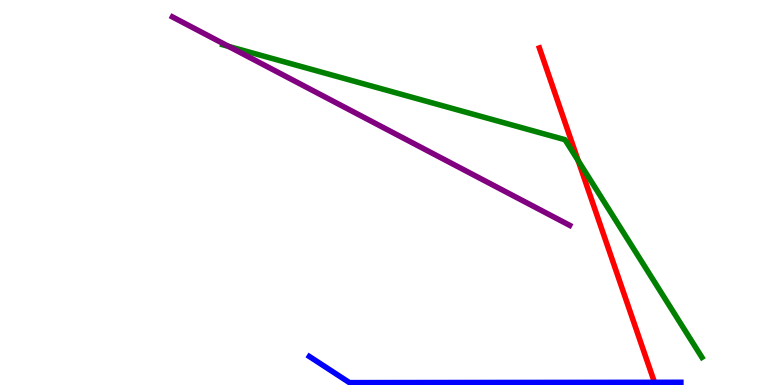[{'lines': ['blue', 'red'], 'intersections': [{'x': 8.44, 'y': 0.0694}]}, {'lines': ['green', 'red'], 'intersections': [{'x': 7.46, 'y': 5.83}]}, {'lines': ['purple', 'red'], 'intersections': []}, {'lines': ['blue', 'green'], 'intersections': []}, {'lines': ['blue', 'purple'], 'intersections': []}, {'lines': ['green', 'purple'], 'intersections': [{'x': 2.95, 'y': 8.8}]}]